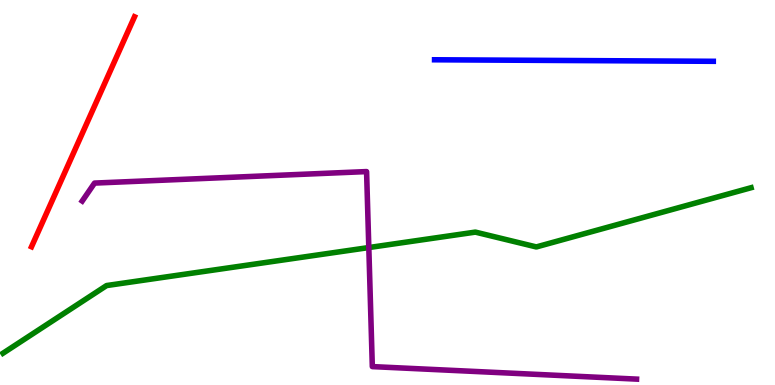[{'lines': ['blue', 'red'], 'intersections': []}, {'lines': ['green', 'red'], 'intersections': []}, {'lines': ['purple', 'red'], 'intersections': []}, {'lines': ['blue', 'green'], 'intersections': []}, {'lines': ['blue', 'purple'], 'intersections': []}, {'lines': ['green', 'purple'], 'intersections': [{'x': 4.76, 'y': 3.57}]}]